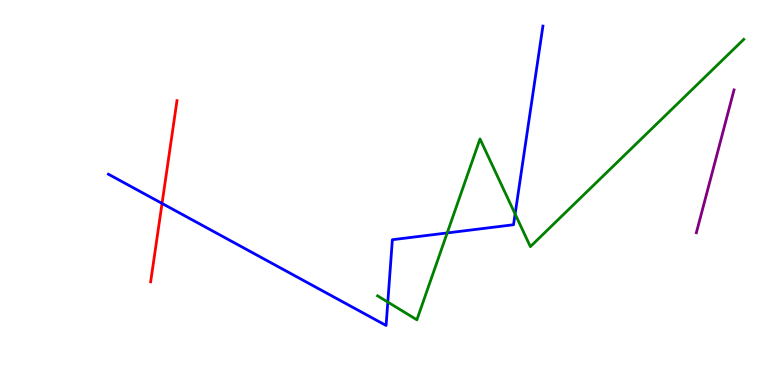[{'lines': ['blue', 'red'], 'intersections': [{'x': 2.09, 'y': 4.72}]}, {'lines': ['green', 'red'], 'intersections': []}, {'lines': ['purple', 'red'], 'intersections': []}, {'lines': ['blue', 'green'], 'intersections': [{'x': 5.0, 'y': 2.15}, {'x': 5.77, 'y': 3.95}, {'x': 6.65, 'y': 4.44}]}, {'lines': ['blue', 'purple'], 'intersections': []}, {'lines': ['green', 'purple'], 'intersections': []}]